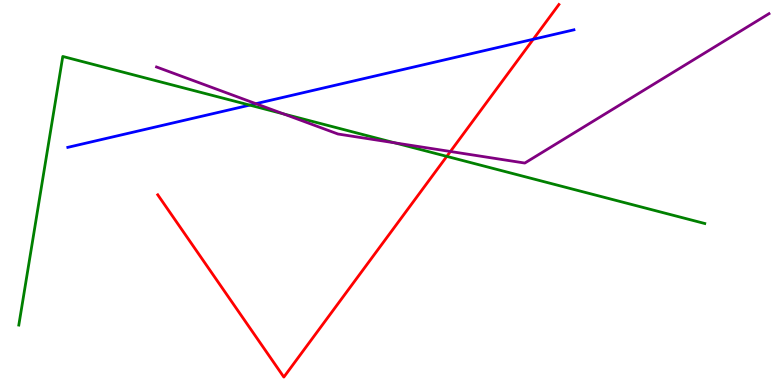[{'lines': ['blue', 'red'], 'intersections': [{'x': 6.88, 'y': 8.98}]}, {'lines': ['green', 'red'], 'intersections': [{'x': 5.77, 'y': 5.94}]}, {'lines': ['purple', 'red'], 'intersections': [{'x': 5.81, 'y': 6.07}]}, {'lines': ['blue', 'green'], 'intersections': [{'x': 3.22, 'y': 7.27}]}, {'lines': ['blue', 'purple'], 'intersections': [{'x': 3.3, 'y': 7.31}]}, {'lines': ['green', 'purple'], 'intersections': [{'x': 3.66, 'y': 7.04}, {'x': 5.09, 'y': 6.29}]}]